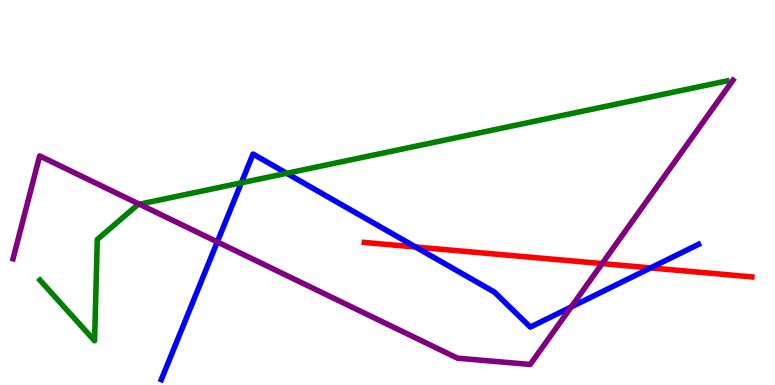[{'lines': ['blue', 'red'], 'intersections': [{'x': 5.36, 'y': 3.58}, {'x': 8.4, 'y': 3.04}]}, {'lines': ['green', 'red'], 'intersections': []}, {'lines': ['purple', 'red'], 'intersections': [{'x': 7.77, 'y': 3.15}]}, {'lines': ['blue', 'green'], 'intersections': [{'x': 3.11, 'y': 5.25}, {'x': 3.7, 'y': 5.5}]}, {'lines': ['blue', 'purple'], 'intersections': [{'x': 2.8, 'y': 3.72}, {'x': 7.37, 'y': 2.03}]}, {'lines': ['green', 'purple'], 'intersections': [{'x': 1.8, 'y': 4.7}]}]